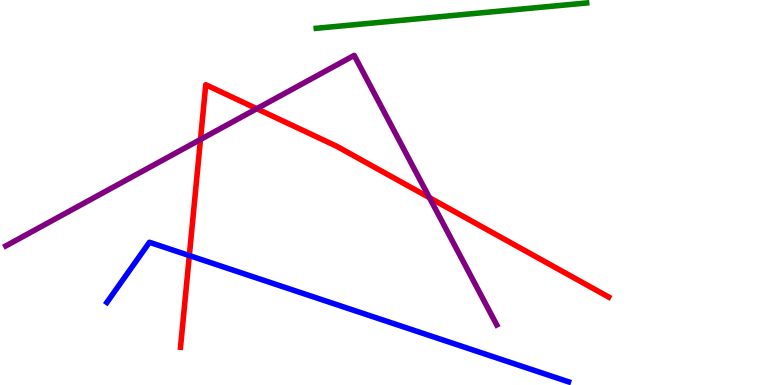[{'lines': ['blue', 'red'], 'intersections': [{'x': 2.44, 'y': 3.36}]}, {'lines': ['green', 'red'], 'intersections': []}, {'lines': ['purple', 'red'], 'intersections': [{'x': 2.59, 'y': 6.38}, {'x': 3.31, 'y': 7.18}, {'x': 5.54, 'y': 4.87}]}, {'lines': ['blue', 'green'], 'intersections': []}, {'lines': ['blue', 'purple'], 'intersections': []}, {'lines': ['green', 'purple'], 'intersections': []}]